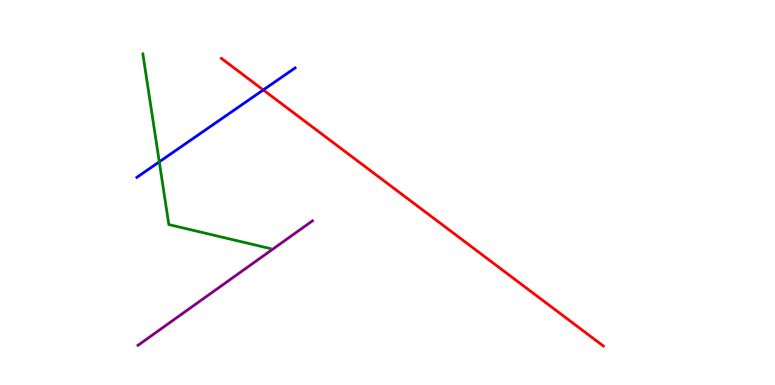[{'lines': ['blue', 'red'], 'intersections': [{'x': 3.4, 'y': 7.66}]}, {'lines': ['green', 'red'], 'intersections': []}, {'lines': ['purple', 'red'], 'intersections': []}, {'lines': ['blue', 'green'], 'intersections': [{'x': 2.06, 'y': 5.8}]}, {'lines': ['blue', 'purple'], 'intersections': []}, {'lines': ['green', 'purple'], 'intersections': []}]